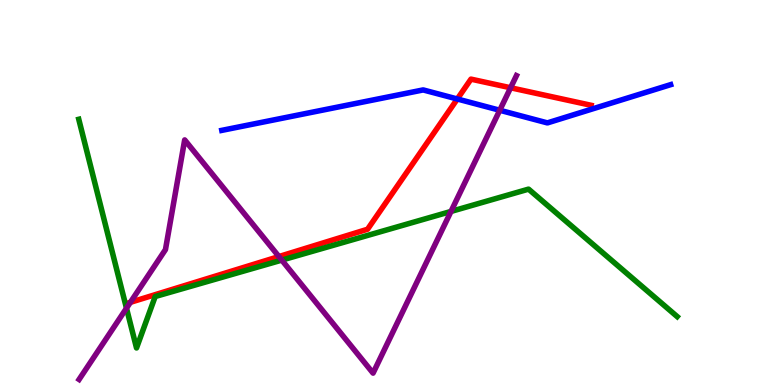[{'lines': ['blue', 'red'], 'intersections': [{'x': 5.9, 'y': 7.43}]}, {'lines': ['green', 'red'], 'intersections': []}, {'lines': ['purple', 'red'], 'intersections': [{'x': 1.68, 'y': 2.15}, {'x': 3.6, 'y': 3.34}, {'x': 6.59, 'y': 7.72}]}, {'lines': ['blue', 'green'], 'intersections': []}, {'lines': ['blue', 'purple'], 'intersections': [{'x': 6.45, 'y': 7.14}]}, {'lines': ['green', 'purple'], 'intersections': [{'x': 1.63, 'y': 1.99}, {'x': 3.64, 'y': 3.24}, {'x': 5.82, 'y': 4.51}]}]